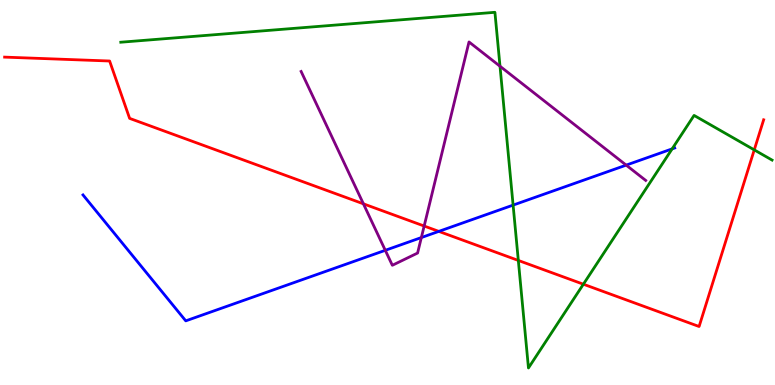[{'lines': ['blue', 'red'], 'intersections': [{'x': 5.66, 'y': 3.99}]}, {'lines': ['green', 'red'], 'intersections': [{'x': 6.69, 'y': 3.24}, {'x': 7.53, 'y': 2.62}, {'x': 9.73, 'y': 6.11}]}, {'lines': ['purple', 'red'], 'intersections': [{'x': 4.69, 'y': 4.71}, {'x': 5.47, 'y': 4.13}]}, {'lines': ['blue', 'green'], 'intersections': [{'x': 6.62, 'y': 4.67}, {'x': 8.67, 'y': 6.13}]}, {'lines': ['blue', 'purple'], 'intersections': [{'x': 4.97, 'y': 3.5}, {'x': 5.44, 'y': 3.83}, {'x': 8.08, 'y': 5.71}]}, {'lines': ['green', 'purple'], 'intersections': [{'x': 6.45, 'y': 8.28}]}]